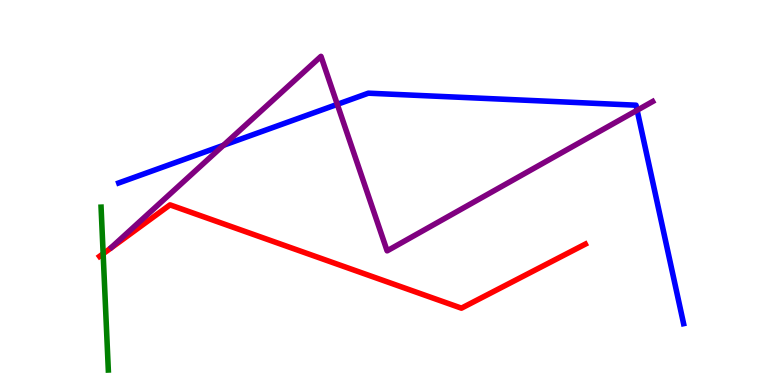[{'lines': ['blue', 'red'], 'intersections': []}, {'lines': ['green', 'red'], 'intersections': [{'x': 1.33, 'y': 3.41}]}, {'lines': ['purple', 'red'], 'intersections': []}, {'lines': ['blue', 'green'], 'intersections': []}, {'lines': ['blue', 'purple'], 'intersections': [{'x': 2.88, 'y': 6.23}, {'x': 4.35, 'y': 7.29}, {'x': 8.22, 'y': 7.14}]}, {'lines': ['green', 'purple'], 'intersections': []}]